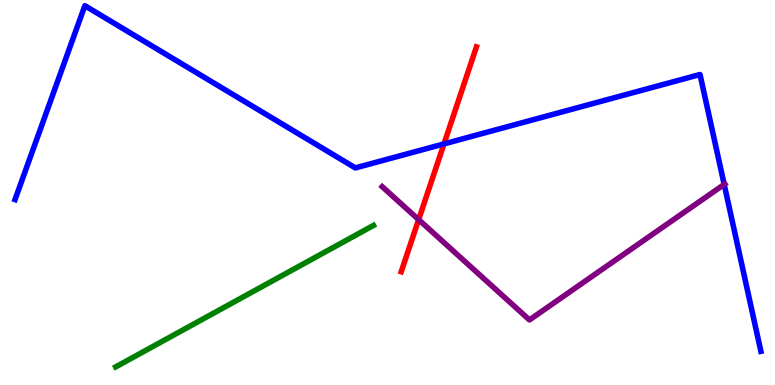[{'lines': ['blue', 'red'], 'intersections': [{'x': 5.73, 'y': 6.26}]}, {'lines': ['green', 'red'], 'intersections': []}, {'lines': ['purple', 'red'], 'intersections': [{'x': 5.4, 'y': 4.3}]}, {'lines': ['blue', 'green'], 'intersections': []}, {'lines': ['blue', 'purple'], 'intersections': [{'x': 9.34, 'y': 5.21}]}, {'lines': ['green', 'purple'], 'intersections': []}]